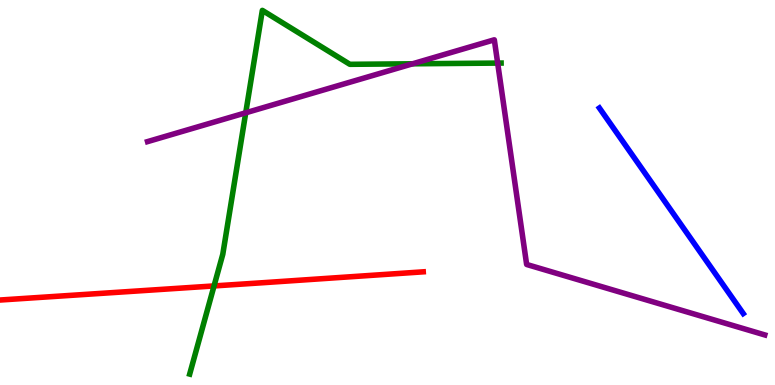[{'lines': ['blue', 'red'], 'intersections': []}, {'lines': ['green', 'red'], 'intersections': [{'x': 2.76, 'y': 2.57}]}, {'lines': ['purple', 'red'], 'intersections': []}, {'lines': ['blue', 'green'], 'intersections': []}, {'lines': ['blue', 'purple'], 'intersections': []}, {'lines': ['green', 'purple'], 'intersections': [{'x': 3.17, 'y': 7.07}, {'x': 5.32, 'y': 8.34}, {'x': 6.42, 'y': 8.36}]}]